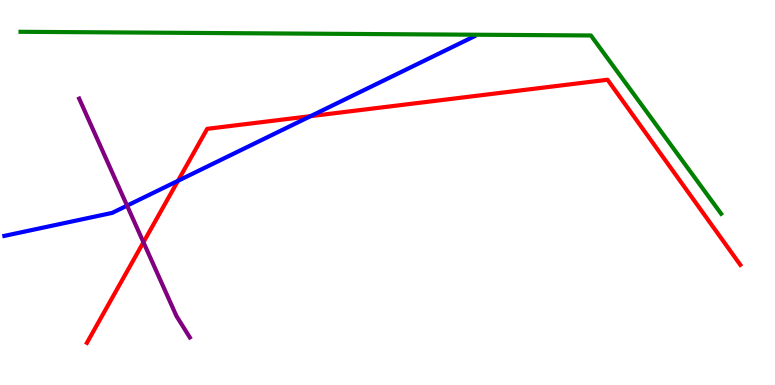[{'lines': ['blue', 'red'], 'intersections': [{'x': 2.3, 'y': 5.3}, {'x': 4.01, 'y': 6.98}]}, {'lines': ['green', 'red'], 'intersections': []}, {'lines': ['purple', 'red'], 'intersections': [{'x': 1.85, 'y': 3.71}]}, {'lines': ['blue', 'green'], 'intersections': []}, {'lines': ['blue', 'purple'], 'intersections': [{'x': 1.64, 'y': 4.66}]}, {'lines': ['green', 'purple'], 'intersections': []}]